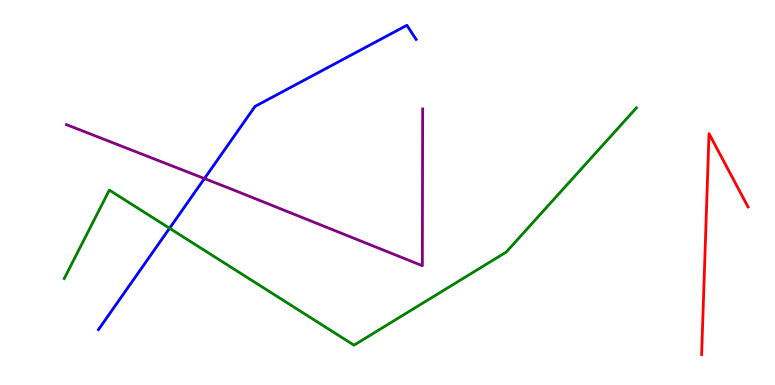[{'lines': ['blue', 'red'], 'intersections': []}, {'lines': ['green', 'red'], 'intersections': []}, {'lines': ['purple', 'red'], 'intersections': []}, {'lines': ['blue', 'green'], 'intersections': [{'x': 2.19, 'y': 4.07}]}, {'lines': ['blue', 'purple'], 'intersections': [{'x': 2.64, 'y': 5.36}]}, {'lines': ['green', 'purple'], 'intersections': []}]